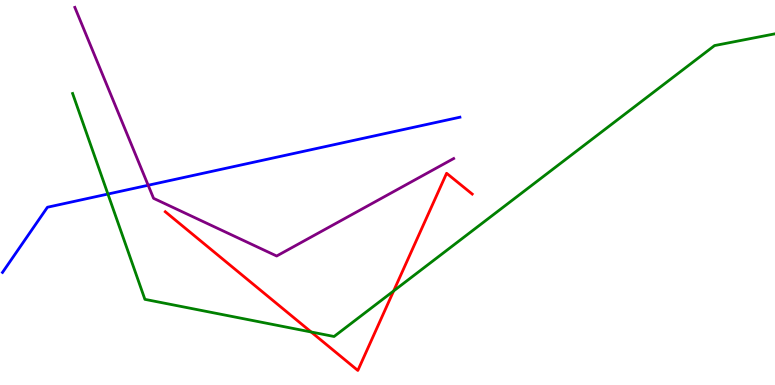[{'lines': ['blue', 'red'], 'intersections': []}, {'lines': ['green', 'red'], 'intersections': [{'x': 4.02, 'y': 1.38}, {'x': 5.08, 'y': 2.44}]}, {'lines': ['purple', 'red'], 'intersections': []}, {'lines': ['blue', 'green'], 'intersections': [{'x': 1.39, 'y': 4.96}]}, {'lines': ['blue', 'purple'], 'intersections': [{'x': 1.91, 'y': 5.19}]}, {'lines': ['green', 'purple'], 'intersections': []}]